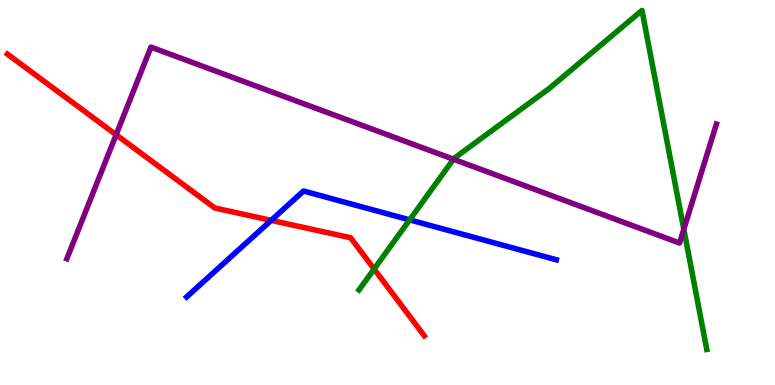[{'lines': ['blue', 'red'], 'intersections': [{'x': 3.5, 'y': 4.28}]}, {'lines': ['green', 'red'], 'intersections': [{'x': 4.83, 'y': 3.01}]}, {'lines': ['purple', 'red'], 'intersections': [{'x': 1.5, 'y': 6.5}]}, {'lines': ['blue', 'green'], 'intersections': [{'x': 5.29, 'y': 4.29}]}, {'lines': ['blue', 'purple'], 'intersections': []}, {'lines': ['green', 'purple'], 'intersections': [{'x': 5.85, 'y': 5.86}, {'x': 8.82, 'y': 4.04}]}]